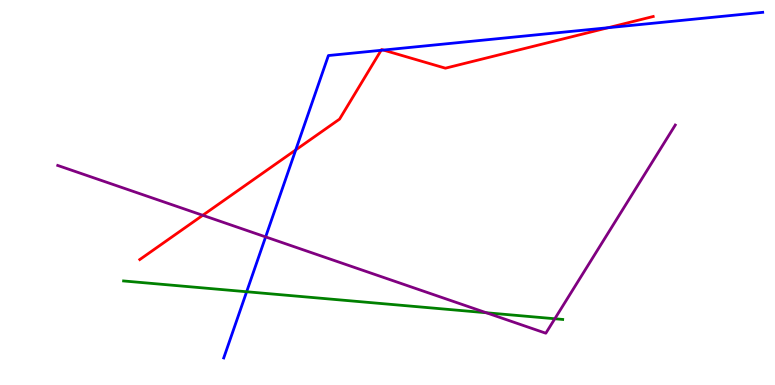[{'lines': ['blue', 'red'], 'intersections': [{'x': 3.82, 'y': 6.11}, {'x': 4.92, 'y': 8.69}, {'x': 4.95, 'y': 8.7}, {'x': 7.85, 'y': 9.28}]}, {'lines': ['green', 'red'], 'intersections': []}, {'lines': ['purple', 'red'], 'intersections': [{'x': 2.62, 'y': 4.41}]}, {'lines': ['blue', 'green'], 'intersections': [{'x': 3.18, 'y': 2.42}]}, {'lines': ['blue', 'purple'], 'intersections': [{'x': 3.43, 'y': 3.85}]}, {'lines': ['green', 'purple'], 'intersections': [{'x': 6.27, 'y': 1.88}, {'x': 7.16, 'y': 1.72}]}]